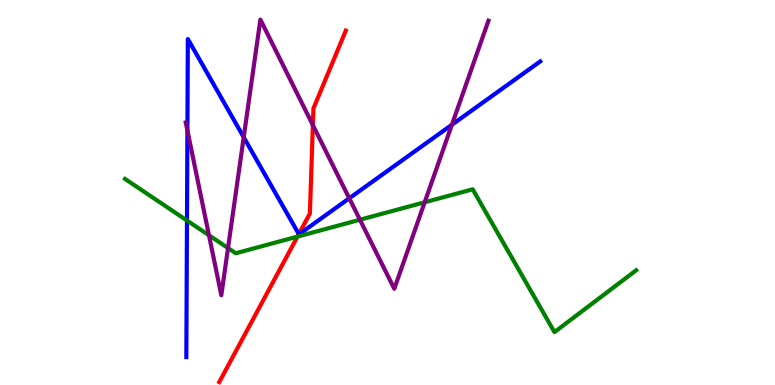[{'lines': ['blue', 'red'], 'intersections': [{'x': 3.86, 'y': 3.92}]}, {'lines': ['green', 'red'], 'intersections': [{'x': 3.84, 'y': 3.85}]}, {'lines': ['purple', 'red'], 'intersections': [{'x': 4.04, 'y': 6.75}]}, {'lines': ['blue', 'green'], 'intersections': [{'x': 2.41, 'y': 4.27}]}, {'lines': ['blue', 'purple'], 'intersections': [{'x': 2.42, 'y': 6.61}, {'x': 3.14, 'y': 6.44}, {'x': 4.51, 'y': 4.85}, {'x': 5.83, 'y': 6.76}]}, {'lines': ['green', 'purple'], 'intersections': [{'x': 2.7, 'y': 3.89}, {'x': 2.94, 'y': 3.56}, {'x': 4.64, 'y': 4.29}, {'x': 5.48, 'y': 4.75}]}]